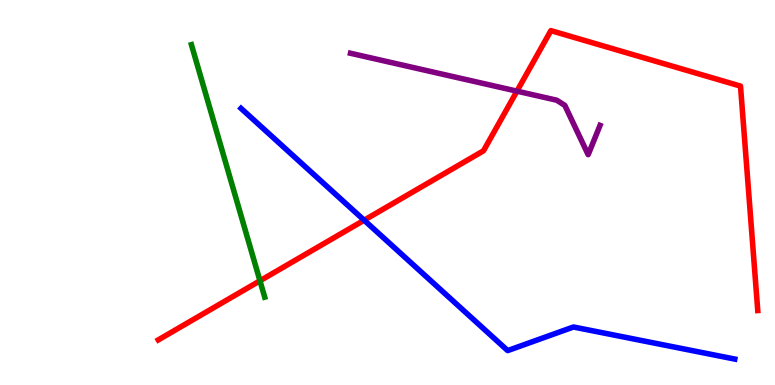[{'lines': ['blue', 'red'], 'intersections': [{'x': 4.7, 'y': 4.28}]}, {'lines': ['green', 'red'], 'intersections': [{'x': 3.35, 'y': 2.71}]}, {'lines': ['purple', 'red'], 'intersections': [{'x': 6.67, 'y': 7.63}]}, {'lines': ['blue', 'green'], 'intersections': []}, {'lines': ['blue', 'purple'], 'intersections': []}, {'lines': ['green', 'purple'], 'intersections': []}]